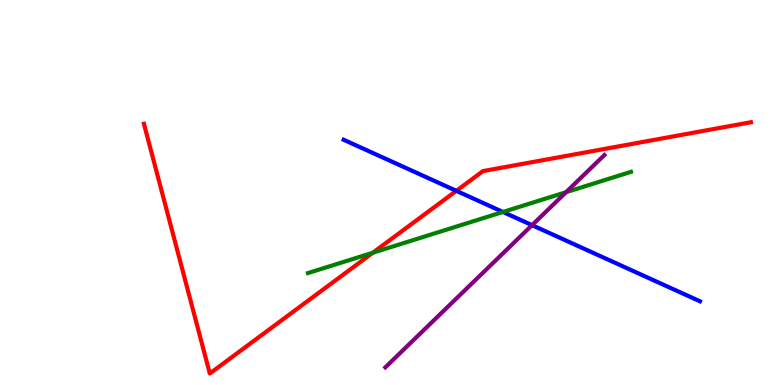[{'lines': ['blue', 'red'], 'intersections': [{'x': 5.89, 'y': 5.04}]}, {'lines': ['green', 'red'], 'intersections': [{'x': 4.81, 'y': 3.43}]}, {'lines': ['purple', 'red'], 'intersections': []}, {'lines': ['blue', 'green'], 'intersections': [{'x': 6.49, 'y': 4.49}]}, {'lines': ['blue', 'purple'], 'intersections': [{'x': 6.87, 'y': 4.15}]}, {'lines': ['green', 'purple'], 'intersections': [{'x': 7.3, 'y': 5.01}]}]